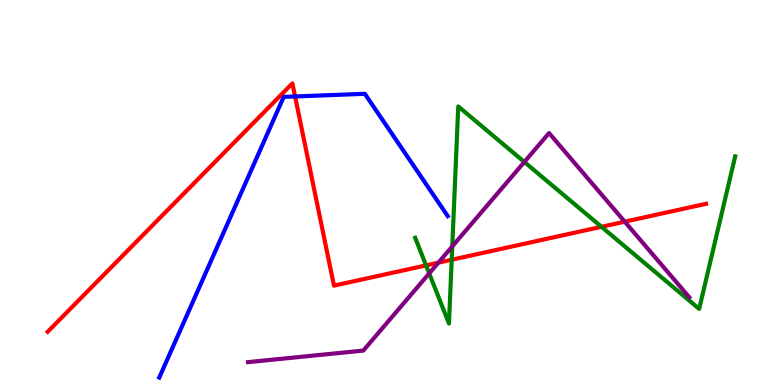[{'lines': ['blue', 'red'], 'intersections': [{'x': 3.81, 'y': 7.49}]}, {'lines': ['green', 'red'], 'intersections': [{'x': 5.5, 'y': 3.11}, {'x': 5.83, 'y': 3.25}, {'x': 7.76, 'y': 4.11}]}, {'lines': ['purple', 'red'], 'intersections': [{'x': 5.66, 'y': 3.18}, {'x': 8.06, 'y': 4.24}]}, {'lines': ['blue', 'green'], 'intersections': []}, {'lines': ['blue', 'purple'], 'intersections': []}, {'lines': ['green', 'purple'], 'intersections': [{'x': 5.54, 'y': 2.9}, {'x': 5.84, 'y': 3.6}, {'x': 6.77, 'y': 5.79}]}]